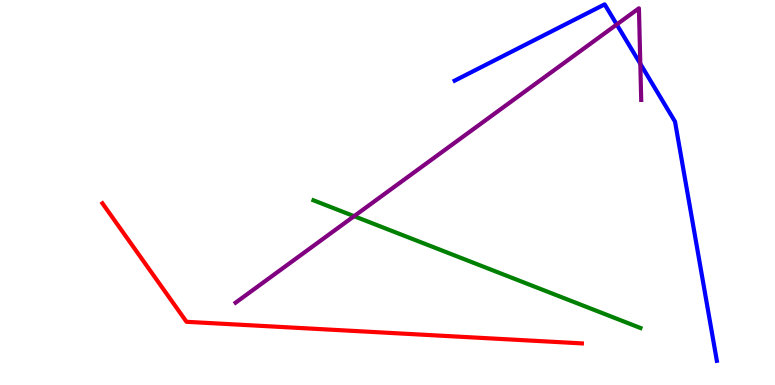[{'lines': ['blue', 'red'], 'intersections': []}, {'lines': ['green', 'red'], 'intersections': []}, {'lines': ['purple', 'red'], 'intersections': []}, {'lines': ['blue', 'green'], 'intersections': []}, {'lines': ['blue', 'purple'], 'intersections': [{'x': 7.96, 'y': 9.36}, {'x': 8.26, 'y': 8.34}]}, {'lines': ['green', 'purple'], 'intersections': [{'x': 4.57, 'y': 4.38}]}]